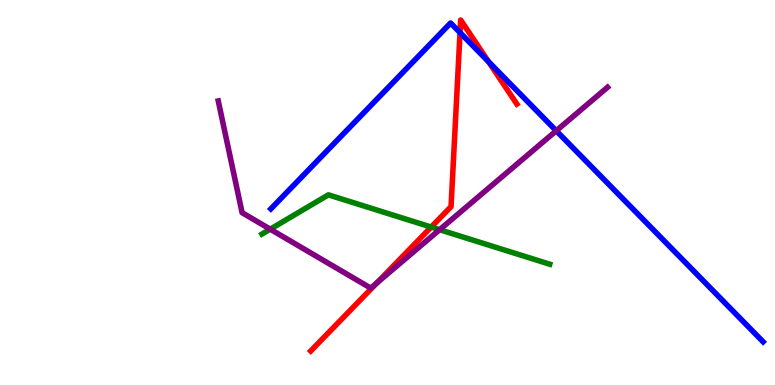[{'lines': ['blue', 'red'], 'intersections': [{'x': 5.94, 'y': 9.15}, {'x': 6.3, 'y': 8.4}]}, {'lines': ['green', 'red'], 'intersections': [{'x': 5.56, 'y': 4.1}]}, {'lines': ['purple', 'red'], 'intersections': [{'x': 4.86, 'y': 2.65}]}, {'lines': ['blue', 'green'], 'intersections': []}, {'lines': ['blue', 'purple'], 'intersections': [{'x': 7.18, 'y': 6.6}]}, {'lines': ['green', 'purple'], 'intersections': [{'x': 3.49, 'y': 4.05}, {'x': 5.67, 'y': 4.03}]}]